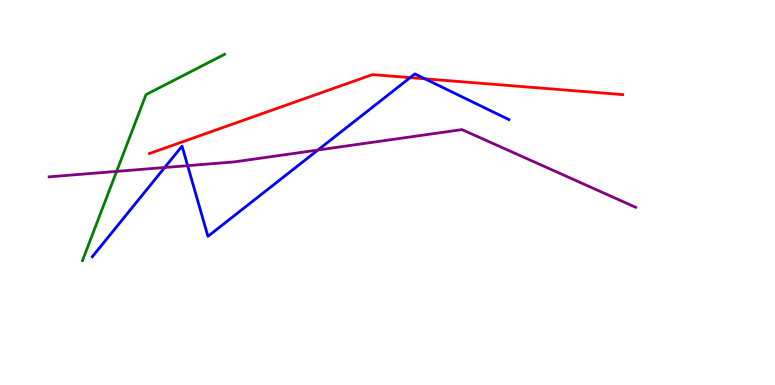[{'lines': ['blue', 'red'], 'intersections': [{'x': 5.29, 'y': 7.98}, {'x': 5.48, 'y': 7.95}]}, {'lines': ['green', 'red'], 'intersections': []}, {'lines': ['purple', 'red'], 'intersections': []}, {'lines': ['blue', 'green'], 'intersections': []}, {'lines': ['blue', 'purple'], 'intersections': [{'x': 2.12, 'y': 5.65}, {'x': 2.42, 'y': 5.7}, {'x': 4.1, 'y': 6.1}]}, {'lines': ['green', 'purple'], 'intersections': [{'x': 1.5, 'y': 5.55}]}]